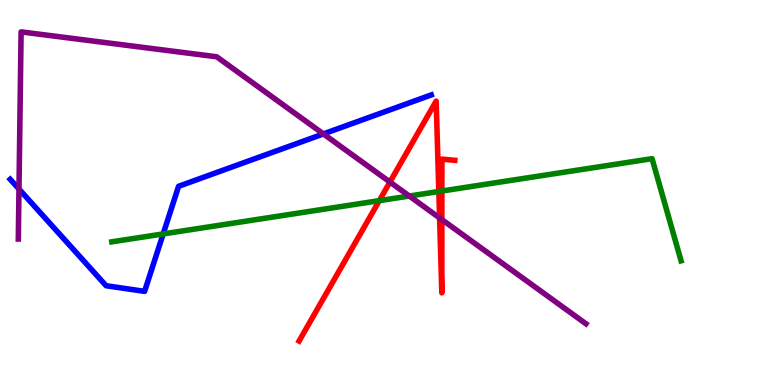[{'lines': ['blue', 'red'], 'intersections': []}, {'lines': ['green', 'red'], 'intersections': [{'x': 4.89, 'y': 4.79}, {'x': 5.66, 'y': 5.03}, {'x': 5.7, 'y': 5.04}]}, {'lines': ['purple', 'red'], 'intersections': [{'x': 5.03, 'y': 5.27}, {'x': 5.67, 'y': 4.34}, {'x': 5.7, 'y': 4.3}]}, {'lines': ['blue', 'green'], 'intersections': [{'x': 2.11, 'y': 3.92}]}, {'lines': ['blue', 'purple'], 'intersections': [{'x': 0.245, 'y': 5.09}, {'x': 4.17, 'y': 6.52}]}, {'lines': ['green', 'purple'], 'intersections': [{'x': 5.28, 'y': 4.91}]}]